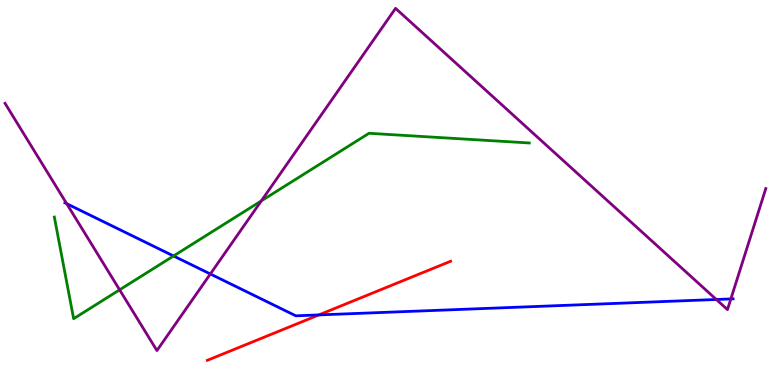[{'lines': ['blue', 'red'], 'intersections': [{'x': 4.11, 'y': 1.82}]}, {'lines': ['green', 'red'], 'intersections': []}, {'lines': ['purple', 'red'], 'intersections': []}, {'lines': ['blue', 'green'], 'intersections': [{'x': 2.24, 'y': 3.35}]}, {'lines': ['blue', 'purple'], 'intersections': [{'x': 0.861, 'y': 4.71}, {'x': 2.71, 'y': 2.88}, {'x': 9.24, 'y': 2.22}, {'x': 9.43, 'y': 2.24}]}, {'lines': ['green', 'purple'], 'intersections': [{'x': 1.54, 'y': 2.47}, {'x': 3.37, 'y': 4.78}]}]